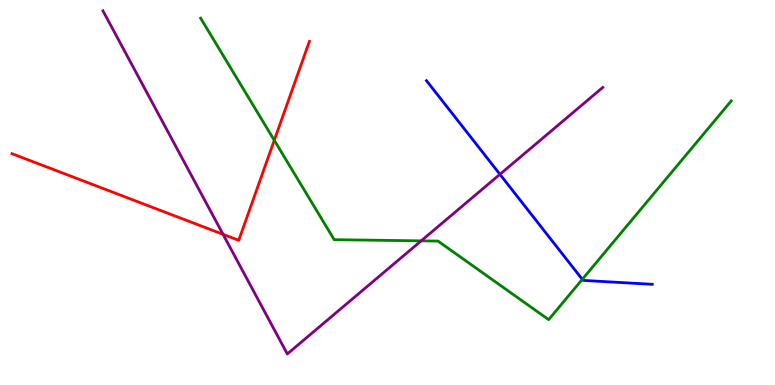[{'lines': ['blue', 'red'], 'intersections': []}, {'lines': ['green', 'red'], 'intersections': [{'x': 3.54, 'y': 6.36}]}, {'lines': ['purple', 'red'], 'intersections': [{'x': 2.88, 'y': 3.91}]}, {'lines': ['blue', 'green'], 'intersections': [{'x': 7.51, 'y': 2.74}]}, {'lines': ['blue', 'purple'], 'intersections': [{'x': 6.45, 'y': 5.47}]}, {'lines': ['green', 'purple'], 'intersections': [{'x': 5.43, 'y': 3.74}]}]